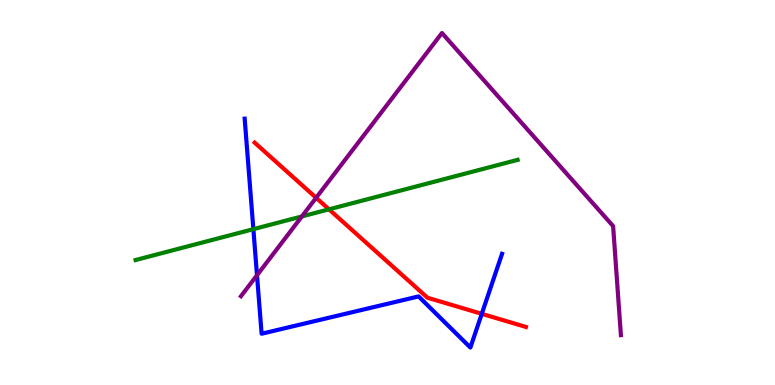[{'lines': ['blue', 'red'], 'intersections': [{'x': 6.22, 'y': 1.85}]}, {'lines': ['green', 'red'], 'intersections': [{'x': 4.24, 'y': 4.56}]}, {'lines': ['purple', 'red'], 'intersections': [{'x': 4.08, 'y': 4.86}]}, {'lines': ['blue', 'green'], 'intersections': [{'x': 3.27, 'y': 4.05}]}, {'lines': ['blue', 'purple'], 'intersections': [{'x': 3.32, 'y': 2.85}]}, {'lines': ['green', 'purple'], 'intersections': [{'x': 3.9, 'y': 4.38}]}]